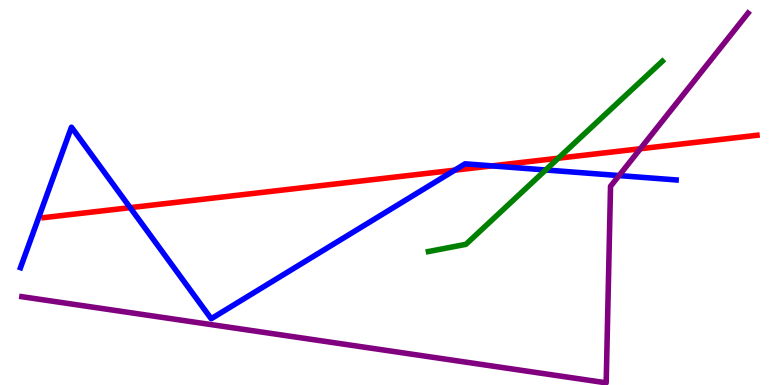[{'lines': ['blue', 'red'], 'intersections': [{'x': 1.68, 'y': 4.61}, {'x': 5.87, 'y': 5.58}, {'x': 6.35, 'y': 5.69}]}, {'lines': ['green', 'red'], 'intersections': [{'x': 7.2, 'y': 5.89}]}, {'lines': ['purple', 'red'], 'intersections': [{'x': 8.26, 'y': 6.14}]}, {'lines': ['blue', 'green'], 'intersections': [{'x': 7.04, 'y': 5.59}]}, {'lines': ['blue', 'purple'], 'intersections': [{'x': 7.99, 'y': 5.44}]}, {'lines': ['green', 'purple'], 'intersections': []}]